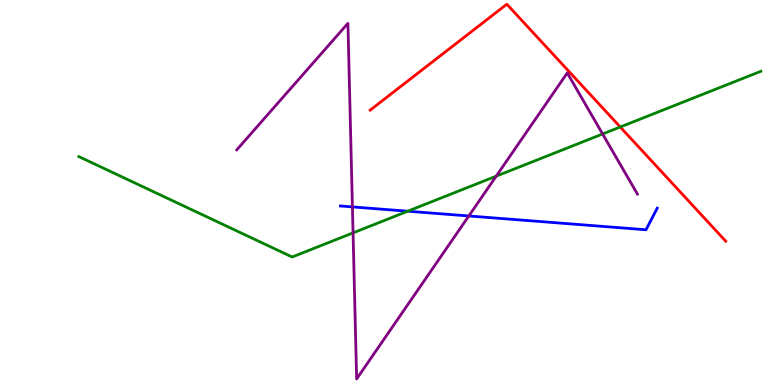[{'lines': ['blue', 'red'], 'intersections': []}, {'lines': ['green', 'red'], 'intersections': [{'x': 8.0, 'y': 6.7}]}, {'lines': ['purple', 'red'], 'intersections': []}, {'lines': ['blue', 'green'], 'intersections': [{'x': 5.26, 'y': 4.51}]}, {'lines': ['blue', 'purple'], 'intersections': [{'x': 4.55, 'y': 4.63}, {'x': 6.05, 'y': 4.39}]}, {'lines': ['green', 'purple'], 'intersections': [{'x': 4.56, 'y': 3.95}, {'x': 6.4, 'y': 5.42}, {'x': 7.78, 'y': 6.52}]}]